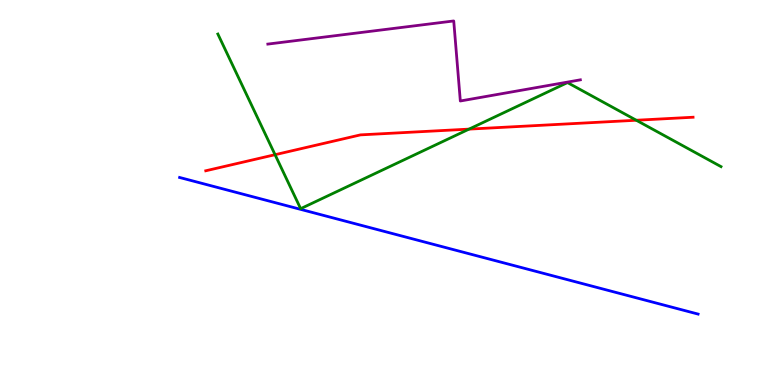[{'lines': ['blue', 'red'], 'intersections': []}, {'lines': ['green', 'red'], 'intersections': [{'x': 3.55, 'y': 5.98}, {'x': 6.05, 'y': 6.65}, {'x': 8.21, 'y': 6.88}]}, {'lines': ['purple', 'red'], 'intersections': []}, {'lines': ['blue', 'green'], 'intersections': []}, {'lines': ['blue', 'purple'], 'intersections': []}, {'lines': ['green', 'purple'], 'intersections': []}]